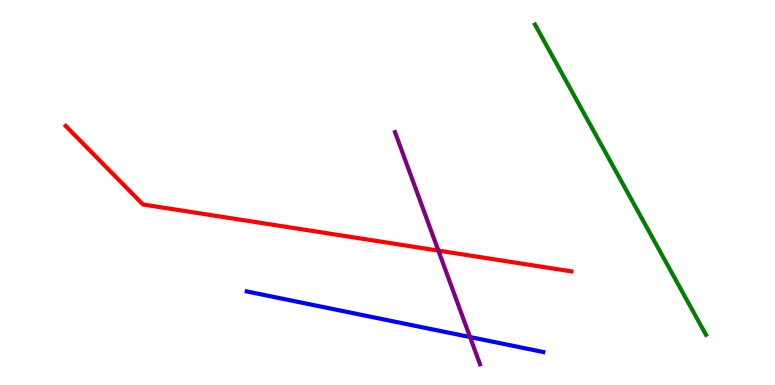[{'lines': ['blue', 'red'], 'intersections': []}, {'lines': ['green', 'red'], 'intersections': []}, {'lines': ['purple', 'red'], 'intersections': [{'x': 5.66, 'y': 3.49}]}, {'lines': ['blue', 'green'], 'intersections': []}, {'lines': ['blue', 'purple'], 'intersections': [{'x': 6.07, 'y': 1.25}]}, {'lines': ['green', 'purple'], 'intersections': []}]